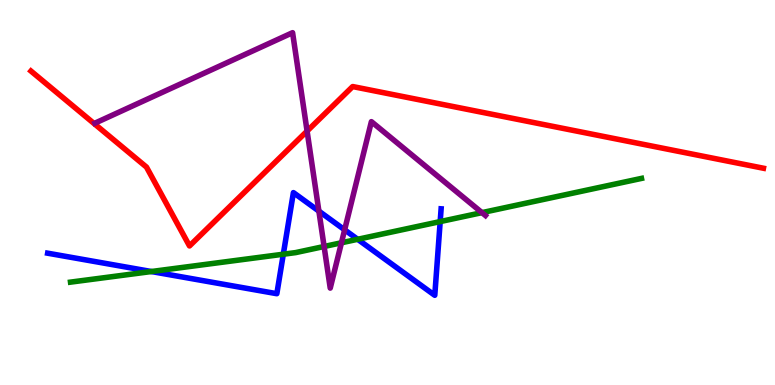[{'lines': ['blue', 'red'], 'intersections': []}, {'lines': ['green', 'red'], 'intersections': []}, {'lines': ['purple', 'red'], 'intersections': [{'x': 3.96, 'y': 6.6}]}, {'lines': ['blue', 'green'], 'intersections': [{'x': 1.95, 'y': 2.95}, {'x': 3.66, 'y': 3.4}, {'x': 4.62, 'y': 3.78}, {'x': 5.68, 'y': 4.24}]}, {'lines': ['blue', 'purple'], 'intersections': [{'x': 4.11, 'y': 4.52}, {'x': 4.45, 'y': 4.03}]}, {'lines': ['green', 'purple'], 'intersections': [{'x': 4.18, 'y': 3.6}, {'x': 4.41, 'y': 3.69}, {'x': 6.22, 'y': 4.48}]}]